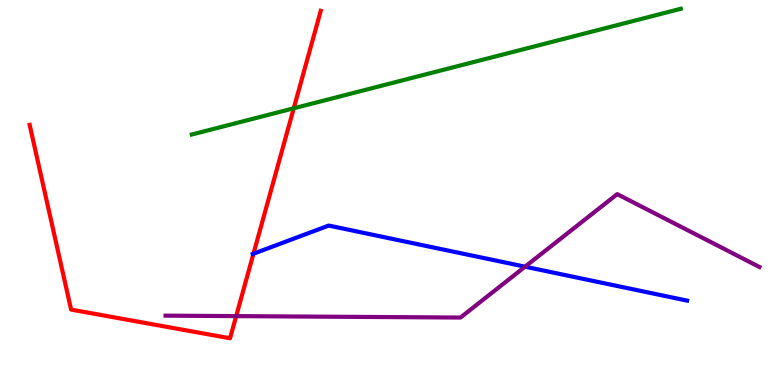[{'lines': ['blue', 'red'], 'intersections': [{'x': 3.27, 'y': 3.41}]}, {'lines': ['green', 'red'], 'intersections': [{'x': 3.79, 'y': 7.19}]}, {'lines': ['purple', 'red'], 'intersections': [{'x': 3.05, 'y': 1.79}]}, {'lines': ['blue', 'green'], 'intersections': []}, {'lines': ['blue', 'purple'], 'intersections': [{'x': 6.78, 'y': 3.07}]}, {'lines': ['green', 'purple'], 'intersections': []}]